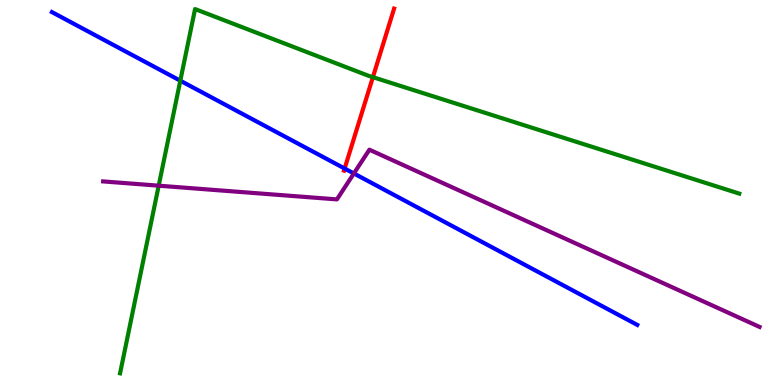[{'lines': ['blue', 'red'], 'intersections': [{'x': 4.45, 'y': 5.62}]}, {'lines': ['green', 'red'], 'intersections': [{'x': 4.81, 'y': 8.0}]}, {'lines': ['purple', 'red'], 'intersections': []}, {'lines': ['blue', 'green'], 'intersections': [{'x': 2.33, 'y': 7.9}]}, {'lines': ['blue', 'purple'], 'intersections': [{'x': 4.57, 'y': 5.49}]}, {'lines': ['green', 'purple'], 'intersections': [{'x': 2.05, 'y': 5.18}]}]